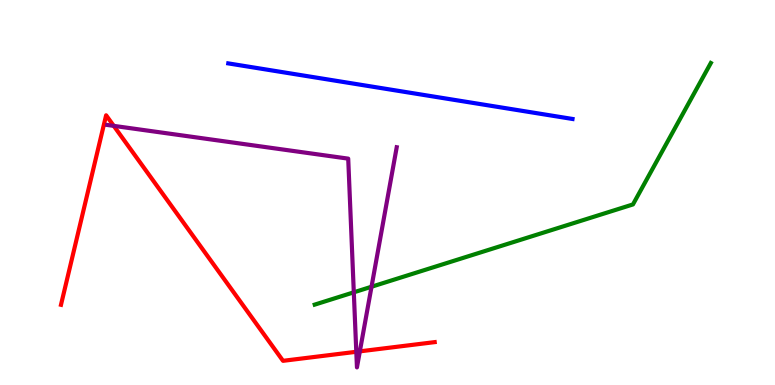[{'lines': ['blue', 'red'], 'intersections': []}, {'lines': ['green', 'red'], 'intersections': []}, {'lines': ['purple', 'red'], 'intersections': [{'x': 1.47, 'y': 6.73}, {'x': 4.6, 'y': 0.863}, {'x': 4.64, 'y': 0.874}]}, {'lines': ['blue', 'green'], 'intersections': []}, {'lines': ['blue', 'purple'], 'intersections': []}, {'lines': ['green', 'purple'], 'intersections': [{'x': 4.57, 'y': 2.41}, {'x': 4.79, 'y': 2.55}]}]